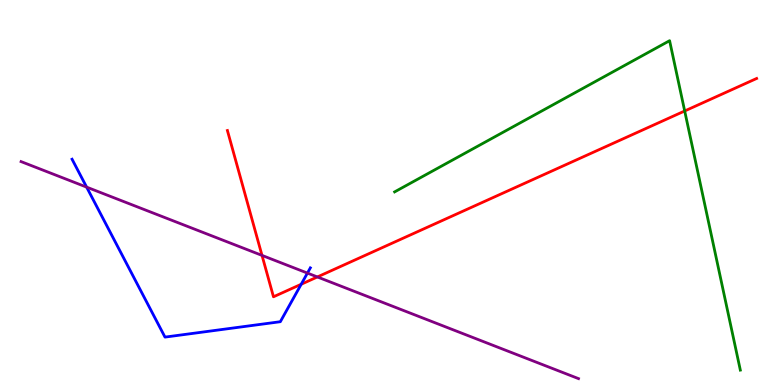[{'lines': ['blue', 'red'], 'intersections': [{'x': 3.89, 'y': 2.62}]}, {'lines': ['green', 'red'], 'intersections': [{'x': 8.83, 'y': 7.12}]}, {'lines': ['purple', 'red'], 'intersections': [{'x': 3.38, 'y': 3.37}, {'x': 4.1, 'y': 2.81}]}, {'lines': ['blue', 'green'], 'intersections': []}, {'lines': ['blue', 'purple'], 'intersections': [{'x': 1.12, 'y': 5.14}, {'x': 3.97, 'y': 2.91}]}, {'lines': ['green', 'purple'], 'intersections': []}]